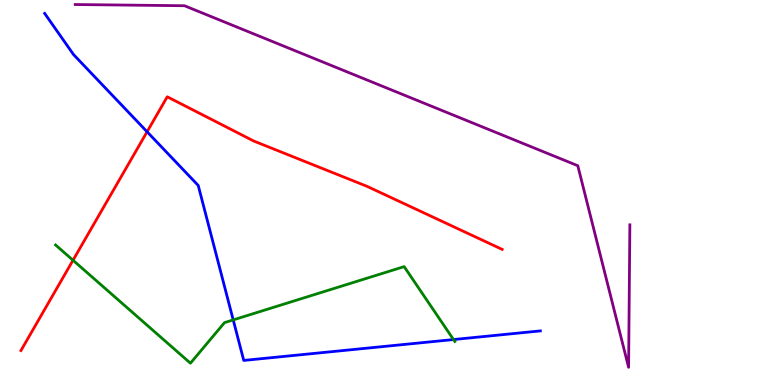[{'lines': ['blue', 'red'], 'intersections': [{'x': 1.9, 'y': 6.58}]}, {'lines': ['green', 'red'], 'intersections': [{'x': 0.942, 'y': 3.24}]}, {'lines': ['purple', 'red'], 'intersections': []}, {'lines': ['blue', 'green'], 'intersections': [{'x': 3.01, 'y': 1.69}, {'x': 5.85, 'y': 1.18}]}, {'lines': ['blue', 'purple'], 'intersections': []}, {'lines': ['green', 'purple'], 'intersections': []}]